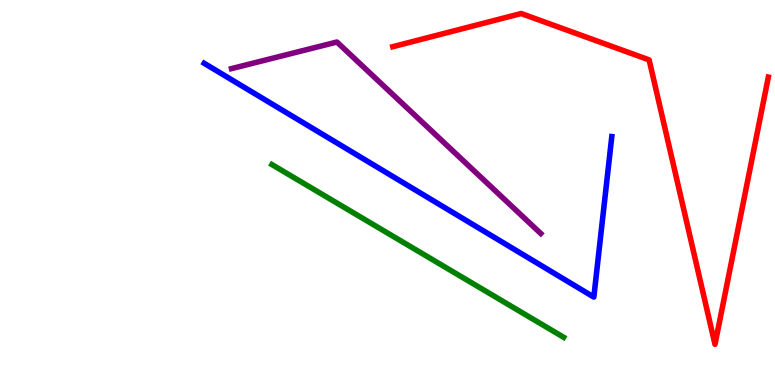[{'lines': ['blue', 'red'], 'intersections': []}, {'lines': ['green', 'red'], 'intersections': []}, {'lines': ['purple', 'red'], 'intersections': []}, {'lines': ['blue', 'green'], 'intersections': []}, {'lines': ['blue', 'purple'], 'intersections': []}, {'lines': ['green', 'purple'], 'intersections': []}]